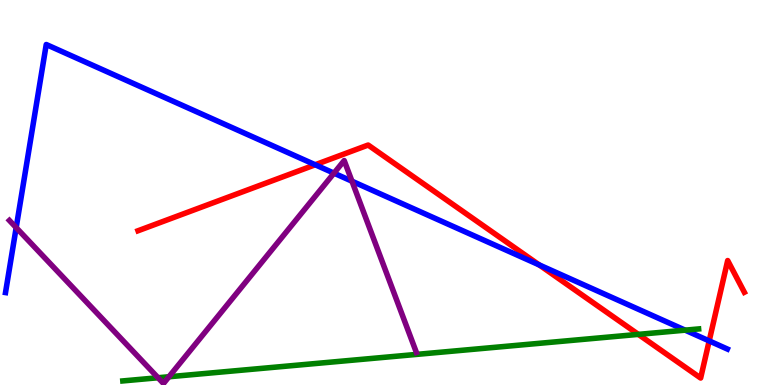[{'lines': ['blue', 'red'], 'intersections': [{'x': 4.07, 'y': 5.72}, {'x': 6.96, 'y': 3.12}, {'x': 9.15, 'y': 1.15}]}, {'lines': ['green', 'red'], 'intersections': [{'x': 8.24, 'y': 1.31}]}, {'lines': ['purple', 'red'], 'intersections': []}, {'lines': ['blue', 'green'], 'intersections': [{'x': 8.84, 'y': 1.42}]}, {'lines': ['blue', 'purple'], 'intersections': [{'x': 0.209, 'y': 4.09}, {'x': 4.31, 'y': 5.5}, {'x': 4.54, 'y': 5.29}]}, {'lines': ['green', 'purple'], 'intersections': [{'x': 2.04, 'y': 0.188}, {'x': 2.18, 'y': 0.214}]}]